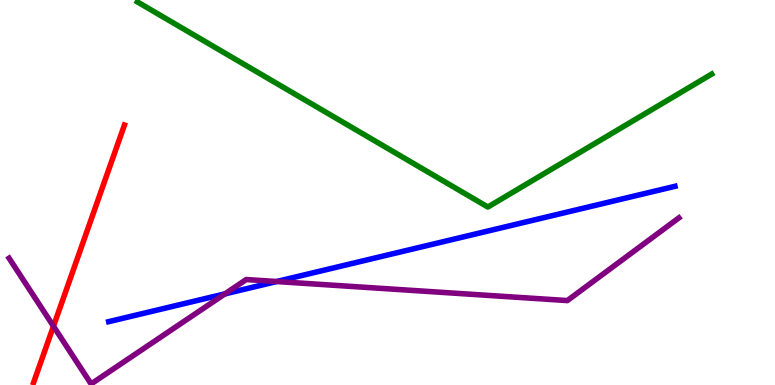[{'lines': ['blue', 'red'], 'intersections': []}, {'lines': ['green', 'red'], 'intersections': []}, {'lines': ['purple', 'red'], 'intersections': [{'x': 0.69, 'y': 1.53}]}, {'lines': ['blue', 'green'], 'intersections': []}, {'lines': ['blue', 'purple'], 'intersections': [{'x': 2.9, 'y': 2.37}, {'x': 3.57, 'y': 2.69}]}, {'lines': ['green', 'purple'], 'intersections': []}]